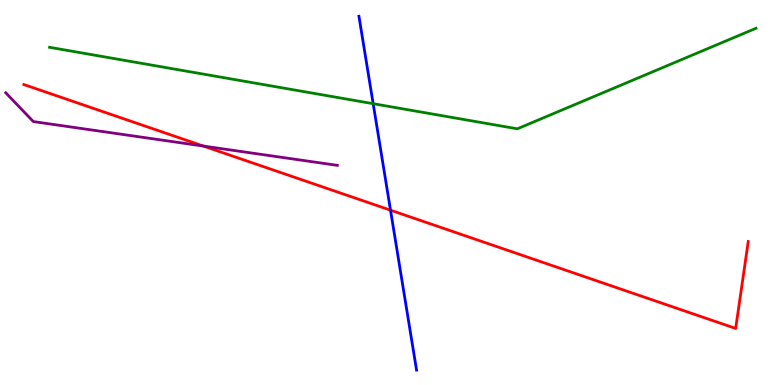[{'lines': ['blue', 'red'], 'intersections': [{'x': 5.04, 'y': 4.54}]}, {'lines': ['green', 'red'], 'intersections': []}, {'lines': ['purple', 'red'], 'intersections': [{'x': 2.62, 'y': 6.21}]}, {'lines': ['blue', 'green'], 'intersections': [{'x': 4.82, 'y': 7.31}]}, {'lines': ['blue', 'purple'], 'intersections': []}, {'lines': ['green', 'purple'], 'intersections': []}]